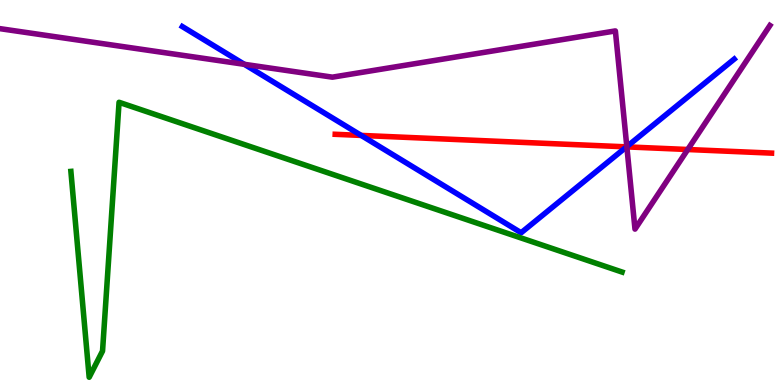[{'lines': ['blue', 'red'], 'intersections': [{'x': 4.66, 'y': 6.48}, {'x': 8.08, 'y': 6.19}]}, {'lines': ['green', 'red'], 'intersections': []}, {'lines': ['purple', 'red'], 'intersections': [{'x': 8.09, 'y': 6.18}, {'x': 8.87, 'y': 6.12}]}, {'lines': ['blue', 'green'], 'intersections': []}, {'lines': ['blue', 'purple'], 'intersections': [{'x': 3.15, 'y': 8.33}, {'x': 8.09, 'y': 6.19}]}, {'lines': ['green', 'purple'], 'intersections': []}]